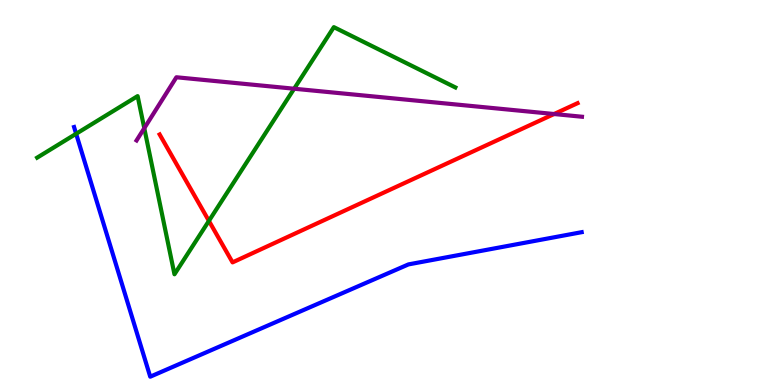[{'lines': ['blue', 'red'], 'intersections': []}, {'lines': ['green', 'red'], 'intersections': [{'x': 2.7, 'y': 4.26}]}, {'lines': ['purple', 'red'], 'intersections': [{'x': 7.15, 'y': 7.04}]}, {'lines': ['blue', 'green'], 'intersections': [{'x': 0.982, 'y': 6.53}]}, {'lines': ['blue', 'purple'], 'intersections': []}, {'lines': ['green', 'purple'], 'intersections': [{'x': 1.86, 'y': 6.67}, {'x': 3.8, 'y': 7.7}]}]